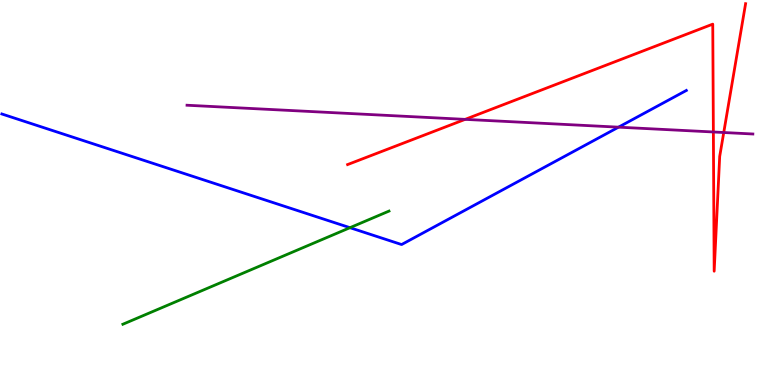[{'lines': ['blue', 'red'], 'intersections': []}, {'lines': ['green', 'red'], 'intersections': []}, {'lines': ['purple', 'red'], 'intersections': [{'x': 6.0, 'y': 6.9}, {'x': 9.2, 'y': 6.57}, {'x': 9.34, 'y': 6.56}]}, {'lines': ['blue', 'green'], 'intersections': [{'x': 4.52, 'y': 4.09}]}, {'lines': ['blue', 'purple'], 'intersections': [{'x': 7.98, 'y': 6.7}]}, {'lines': ['green', 'purple'], 'intersections': []}]